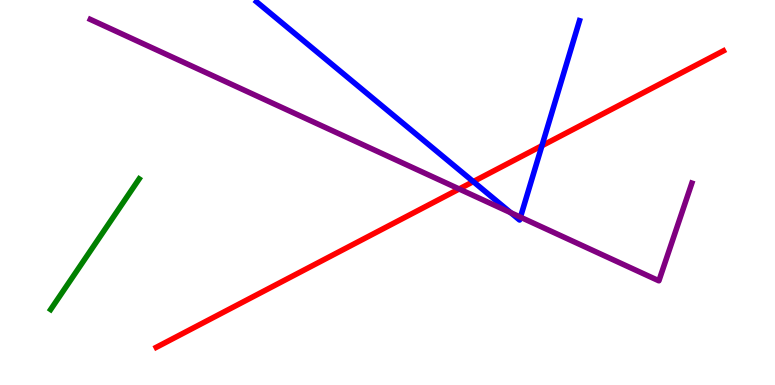[{'lines': ['blue', 'red'], 'intersections': [{'x': 6.11, 'y': 5.28}, {'x': 6.99, 'y': 6.21}]}, {'lines': ['green', 'red'], 'intersections': []}, {'lines': ['purple', 'red'], 'intersections': [{'x': 5.92, 'y': 5.09}]}, {'lines': ['blue', 'green'], 'intersections': []}, {'lines': ['blue', 'purple'], 'intersections': [{'x': 6.59, 'y': 4.47}, {'x': 6.72, 'y': 4.36}]}, {'lines': ['green', 'purple'], 'intersections': []}]